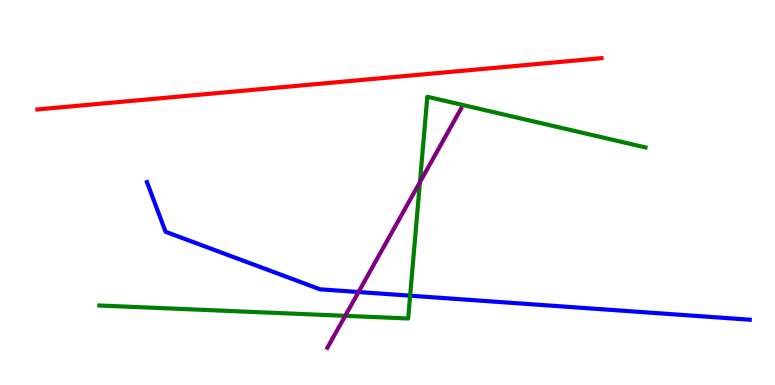[{'lines': ['blue', 'red'], 'intersections': []}, {'lines': ['green', 'red'], 'intersections': []}, {'lines': ['purple', 'red'], 'intersections': []}, {'lines': ['blue', 'green'], 'intersections': [{'x': 5.29, 'y': 2.32}]}, {'lines': ['blue', 'purple'], 'intersections': [{'x': 4.63, 'y': 2.41}]}, {'lines': ['green', 'purple'], 'intersections': [{'x': 4.45, 'y': 1.8}, {'x': 5.42, 'y': 5.27}]}]